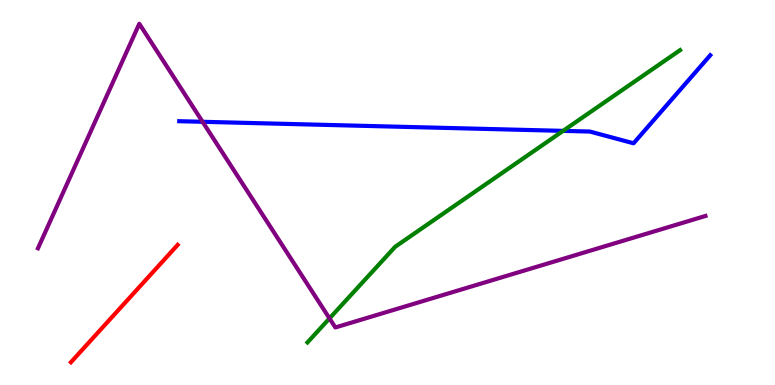[{'lines': ['blue', 'red'], 'intersections': []}, {'lines': ['green', 'red'], 'intersections': []}, {'lines': ['purple', 'red'], 'intersections': []}, {'lines': ['blue', 'green'], 'intersections': [{'x': 7.27, 'y': 6.6}]}, {'lines': ['blue', 'purple'], 'intersections': [{'x': 2.61, 'y': 6.84}]}, {'lines': ['green', 'purple'], 'intersections': [{'x': 4.25, 'y': 1.73}]}]